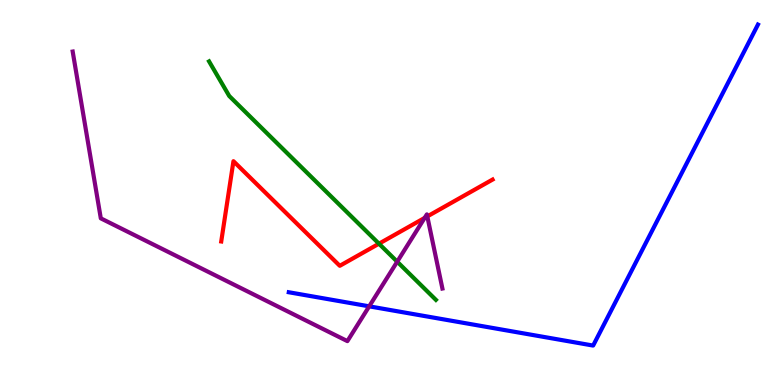[{'lines': ['blue', 'red'], 'intersections': []}, {'lines': ['green', 'red'], 'intersections': [{'x': 4.89, 'y': 3.67}]}, {'lines': ['purple', 'red'], 'intersections': [{'x': 5.48, 'y': 4.34}, {'x': 5.51, 'y': 4.38}]}, {'lines': ['blue', 'green'], 'intersections': []}, {'lines': ['blue', 'purple'], 'intersections': [{'x': 4.76, 'y': 2.04}]}, {'lines': ['green', 'purple'], 'intersections': [{'x': 5.13, 'y': 3.2}]}]